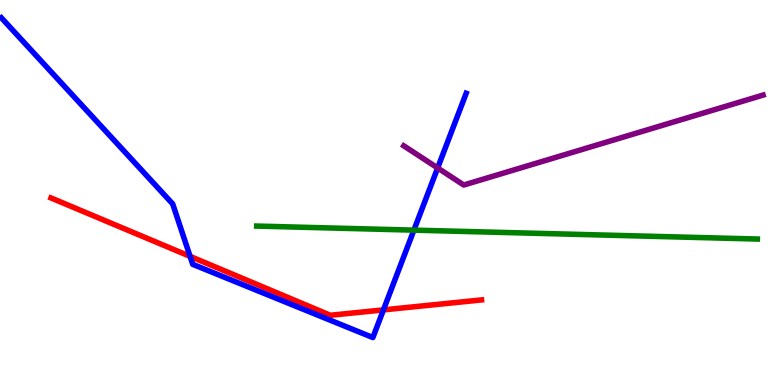[{'lines': ['blue', 'red'], 'intersections': [{'x': 2.45, 'y': 3.34}, {'x': 4.95, 'y': 1.95}]}, {'lines': ['green', 'red'], 'intersections': []}, {'lines': ['purple', 'red'], 'intersections': []}, {'lines': ['blue', 'green'], 'intersections': [{'x': 5.34, 'y': 4.02}]}, {'lines': ['blue', 'purple'], 'intersections': [{'x': 5.65, 'y': 5.64}]}, {'lines': ['green', 'purple'], 'intersections': []}]